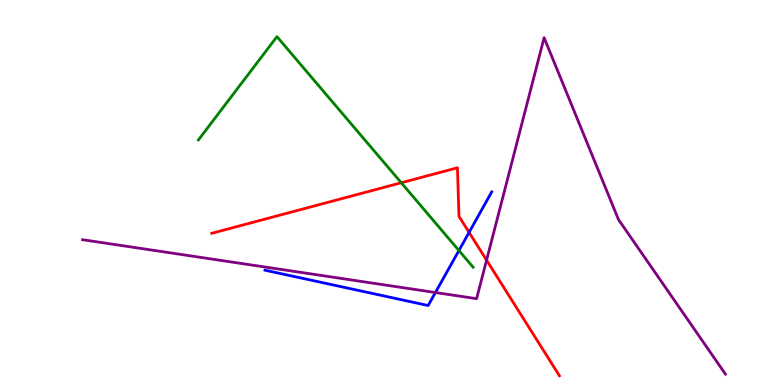[{'lines': ['blue', 'red'], 'intersections': [{'x': 6.05, 'y': 3.96}]}, {'lines': ['green', 'red'], 'intersections': [{'x': 5.18, 'y': 5.25}]}, {'lines': ['purple', 'red'], 'intersections': [{'x': 6.28, 'y': 3.24}]}, {'lines': ['blue', 'green'], 'intersections': [{'x': 5.92, 'y': 3.49}]}, {'lines': ['blue', 'purple'], 'intersections': [{'x': 5.62, 'y': 2.4}]}, {'lines': ['green', 'purple'], 'intersections': []}]